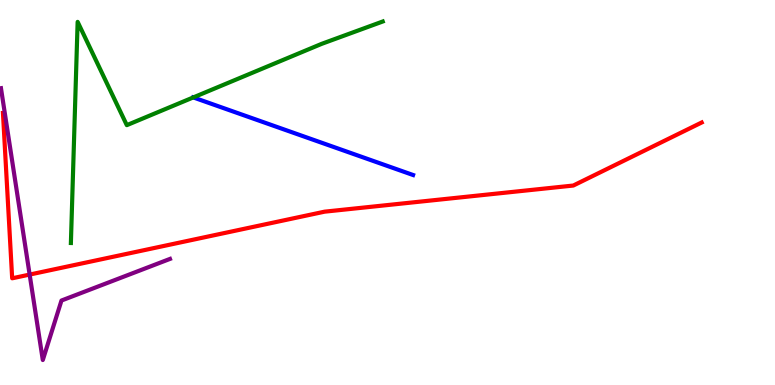[{'lines': ['blue', 'red'], 'intersections': []}, {'lines': ['green', 'red'], 'intersections': []}, {'lines': ['purple', 'red'], 'intersections': [{'x': 0.383, 'y': 2.87}]}, {'lines': ['blue', 'green'], 'intersections': [{'x': 2.49, 'y': 7.47}]}, {'lines': ['blue', 'purple'], 'intersections': []}, {'lines': ['green', 'purple'], 'intersections': []}]